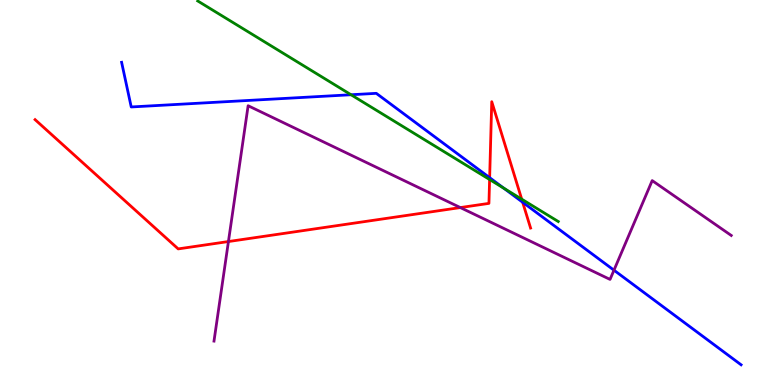[{'lines': ['blue', 'red'], 'intersections': [{'x': 6.32, 'y': 5.38}, {'x': 6.74, 'y': 4.75}]}, {'lines': ['green', 'red'], 'intersections': [{'x': 6.32, 'y': 5.34}, {'x': 6.73, 'y': 4.83}]}, {'lines': ['purple', 'red'], 'intersections': [{'x': 2.95, 'y': 3.73}, {'x': 5.94, 'y': 4.61}]}, {'lines': ['blue', 'green'], 'intersections': [{'x': 4.53, 'y': 7.54}, {'x': 6.5, 'y': 5.11}]}, {'lines': ['blue', 'purple'], 'intersections': [{'x': 7.92, 'y': 2.98}]}, {'lines': ['green', 'purple'], 'intersections': []}]